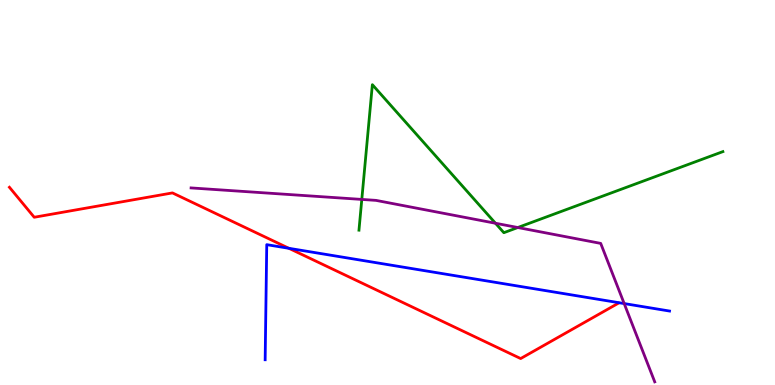[{'lines': ['blue', 'red'], 'intersections': [{'x': 3.73, 'y': 3.55}]}, {'lines': ['green', 'red'], 'intersections': []}, {'lines': ['purple', 'red'], 'intersections': []}, {'lines': ['blue', 'green'], 'intersections': []}, {'lines': ['blue', 'purple'], 'intersections': [{'x': 8.05, 'y': 2.12}]}, {'lines': ['green', 'purple'], 'intersections': [{'x': 4.67, 'y': 4.82}, {'x': 6.39, 'y': 4.2}, {'x': 6.68, 'y': 4.09}]}]